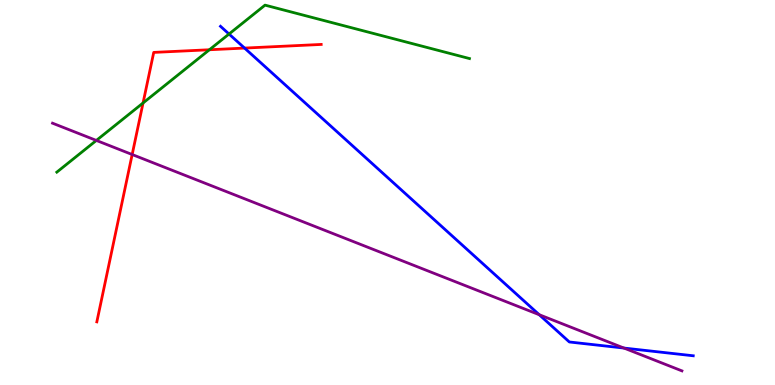[{'lines': ['blue', 'red'], 'intersections': [{'x': 3.16, 'y': 8.75}]}, {'lines': ['green', 'red'], 'intersections': [{'x': 1.85, 'y': 7.33}, {'x': 2.7, 'y': 8.71}]}, {'lines': ['purple', 'red'], 'intersections': [{'x': 1.71, 'y': 5.99}]}, {'lines': ['blue', 'green'], 'intersections': [{'x': 2.96, 'y': 9.12}]}, {'lines': ['blue', 'purple'], 'intersections': [{'x': 6.96, 'y': 1.83}, {'x': 8.05, 'y': 0.96}]}, {'lines': ['green', 'purple'], 'intersections': [{'x': 1.24, 'y': 6.35}]}]